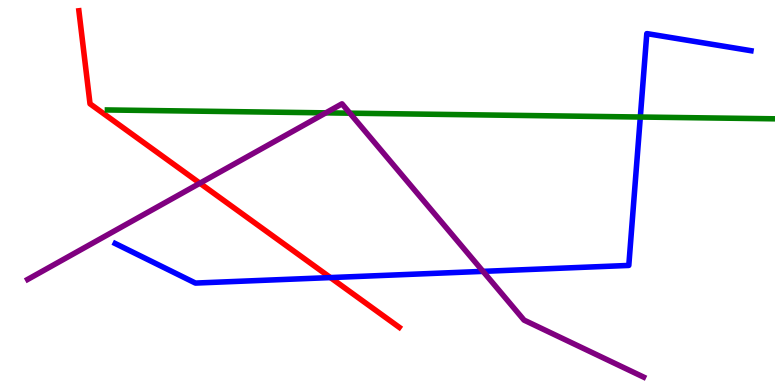[{'lines': ['blue', 'red'], 'intersections': [{'x': 4.26, 'y': 2.79}]}, {'lines': ['green', 'red'], 'intersections': []}, {'lines': ['purple', 'red'], 'intersections': [{'x': 2.58, 'y': 5.24}]}, {'lines': ['blue', 'green'], 'intersections': [{'x': 8.26, 'y': 6.96}]}, {'lines': ['blue', 'purple'], 'intersections': [{'x': 6.23, 'y': 2.95}]}, {'lines': ['green', 'purple'], 'intersections': [{'x': 4.2, 'y': 7.07}, {'x': 4.51, 'y': 7.06}]}]